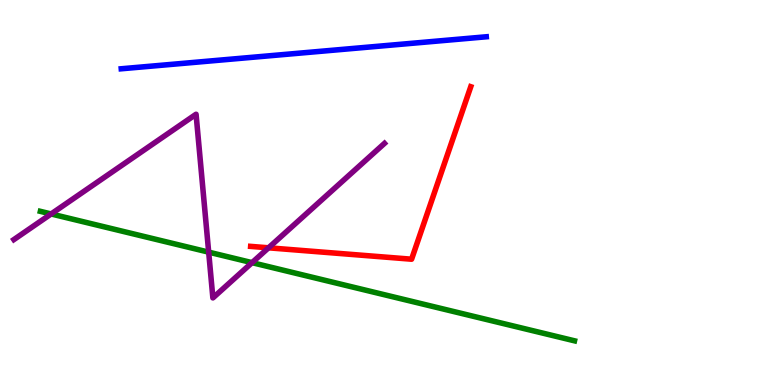[{'lines': ['blue', 'red'], 'intersections': []}, {'lines': ['green', 'red'], 'intersections': []}, {'lines': ['purple', 'red'], 'intersections': [{'x': 3.46, 'y': 3.56}]}, {'lines': ['blue', 'green'], 'intersections': []}, {'lines': ['blue', 'purple'], 'intersections': []}, {'lines': ['green', 'purple'], 'intersections': [{'x': 0.66, 'y': 4.44}, {'x': 2.69, 'y': 3.45}, {'x': 3.25, 'y': 3.18}]}]